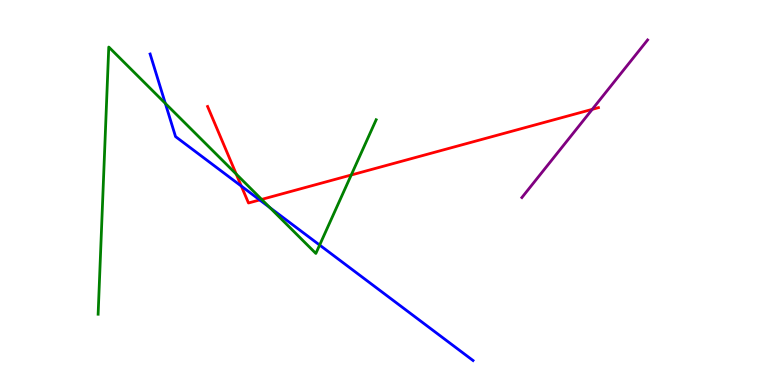[{'lines': ['blue', 'red'], 'intersections': [{'x': 3.11, 'y': 5.17}, {'x': 3.35, 'y': 4.81}]}, {'lines': ['green', 'red'], 'intersections': [{'x': 3.05, 'y': 5.48}, {'x': 3.38, 'y': 4.82}, {'x': 4.53, 'y': 5.45}]}, {'lines': ['purple', 'red'], 'intersections': [{'x': 7.64, 'y': 7.16}]}, {'lines': ['blue', 'green'], 'intersections': [{'x': 2.13, 'y': 7.31}, {'x': 3.48, 'y': 4.61}, {'x': 4.12, 'y': 3.63}]}, {'lines': ['blue', 'purple'], 'intersections': []}, {'lines': ['green', 'purple'], 'intersections': []}]